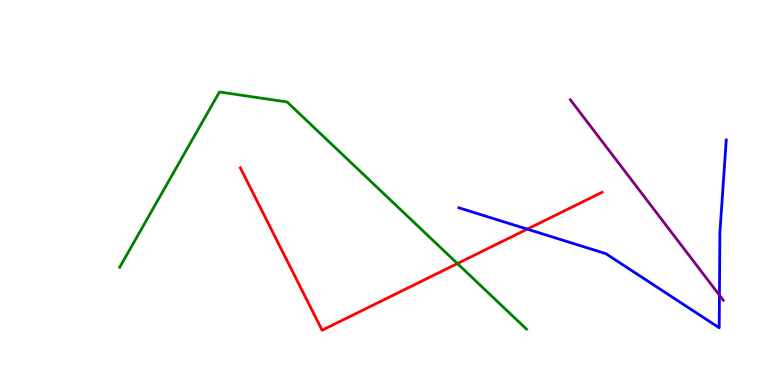[{'lines': ['blue', 'red'], 'intersections': [{'x': 6.8, 'y': 4.05}]}, {'lines': ['green', 'red'], 'intersections': [{'x': 5.9, 'y': 3.15}]}, {'lines': ['purple', 'red'], 'intersections': []}, {'lines': ['blue', 'green'], 'intersections': []}, {'lines': ['blue', 'purple'], 'intersections': [{'x': 9.28, 'y': 2.33}]}, {'lines': ['green', 'purple'], 'intersections': []}]